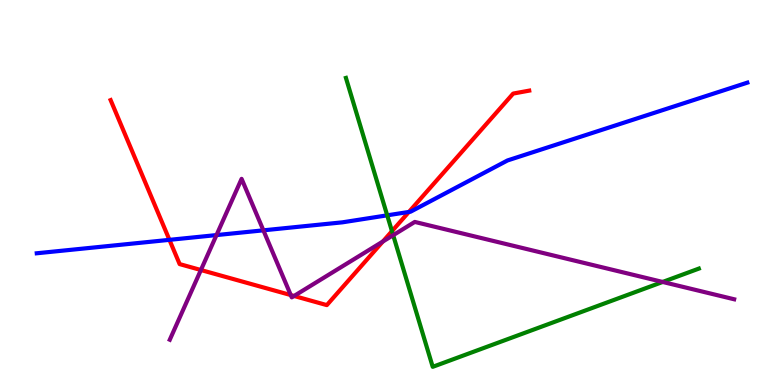[{'lines': ['blue', 'red'], 'intersections': [{'x': 2.19, 'y': 3.77}, {'x': 5.28, 'y': 4.49}]}, {'lines': ['green', 'red'], 'intersections': [{'x': 5.06, 'y': 4.0}]}, {'lines': ['purple', 'red'], 'intersections': [{'x': 2.59, 'y': 2.99}, {'x': 3.75, 'y': 2.34}, {'x': 3.79, 'y': 2.31}, {'x': 4.94, 'y': 3.73}]}, {'lines': ['blue', 'green'], 'intersections': [{'x': 5.0, 'y': 4.41}]}, {'lines': ['blue', 'purple'], 'intersections': [{'x': 2.79, 'y': 3.89}, {'x': 3.4, 'y': 4.02}]}, {'lines': ['green', 'purple'], 'intersections': [{'x': 5.07, 'y': 3.89}, {'x': 8.55, 'y': 2.68}]}]